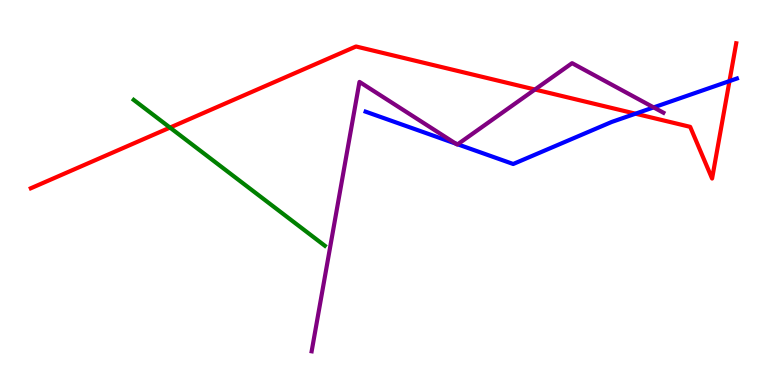[{'lines': ['blue', 'red'], 'intersections': [{'x': 8.2, 'y': 7.05}, {'x': 9.41, 'y': 7.89}]}, {'lines': ['green', 'red'], 'intersections': [{'x': 2.19, 'y': 6.69}]}, {'lines': ['purple', 'red'], 'intersections': [{'x': 6.9, 'y': 7.68}]}, {'lines': ['blue', 'green'], 'intersections': []}, {'lines': ['blue', 'purple'], 'intersections': [{'x': 5.88, 'y': 6.27}, {'x': 5.91, 'y': 6.25}, {'x': 8.43, 'y': 7.21}]}, {'lines': ['green', 'purple'], 'intersections': []}]